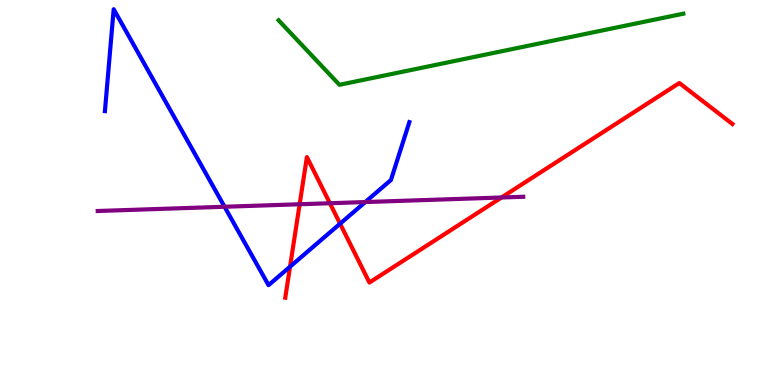[{'lines': ['blue', 'red'], 'intersections': [{'x': 3.74, 'y': 3.07}, {'x': 4.39, 'y': 4.19}]}, {'lines': ['green', 'red'], 'intersections': []}, {'lines': ['purple', 'red'], 'intersections': [{'x': 3.87, 'y': 4.69}, {'x': 4.26, 'y': 4.72}, {'x': 6.47, 'y': 4.87}]}, {'lines': ['blue', 'green'], 'intersections': []}, {'lines': ['blue', 'purple'], 'intersections': [{'x': 2.9, 'y': 4.63}, {'x': 4.71, 'y': 4.75}]}, {'lines': ['green', 'purple'], 'intersections': []}]